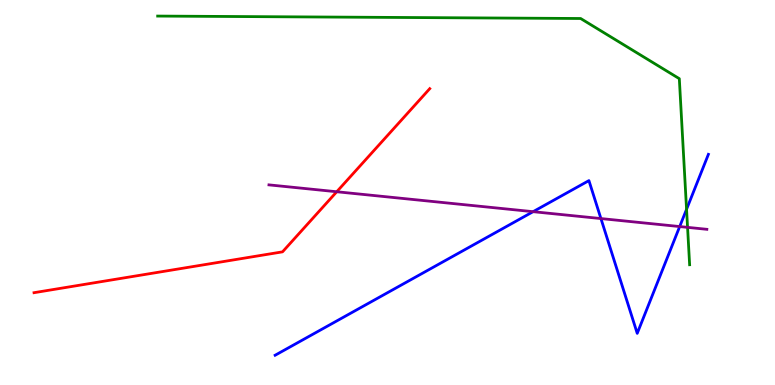[{'lines': ['blue', 'red'], 'intersections': []}, {'lines': ['green', 'red'], 'intersections': []}, {'lines': ['purple', 'red'], 'intersections': [{'x': 4.35, 'y': 5.02}]}, {'lines': ['blue', 'green'], 'intersections': [{'x': 8.86, 'y': 4.56}]}, {'lines': ['blue', 'purple'], 'intersections': [{'x': 6.88, 'y': 4.5}, {'x': 7.75, 'y': 4.32}, {'x': 8.77, 'y': 4.12}]}, {'lines': ['green', 'purple'], 'intersections': [{'x': 8.87, 'y': 4.09}]}]